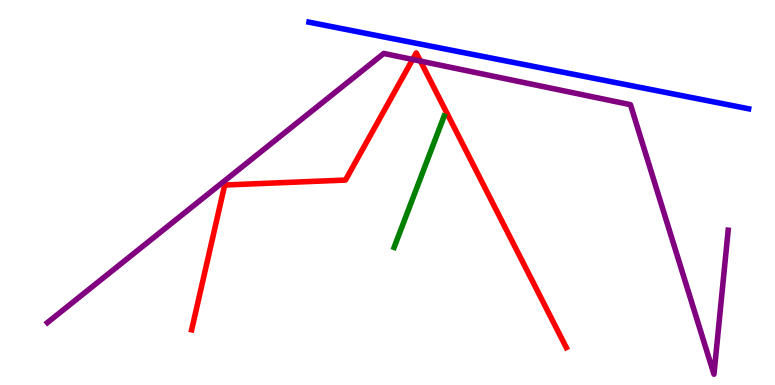[{'lines': ['blue', 'red'], 'intersections': []}, {'lines': ['green', 'red'], 'intersections': []}, {'lines': ['purple', 'red'], 'intersections': [{'x': 5.32, 'y': 8.46}, {'x': 5.42, 'y': 8.41}]}, {'lines': ['blue', 'green'], 'intersections': []}, {'lines': ['blue', 'purple'], 'intersections': []}, {'lines': ['green', 'purple'], 'intersections': []}]